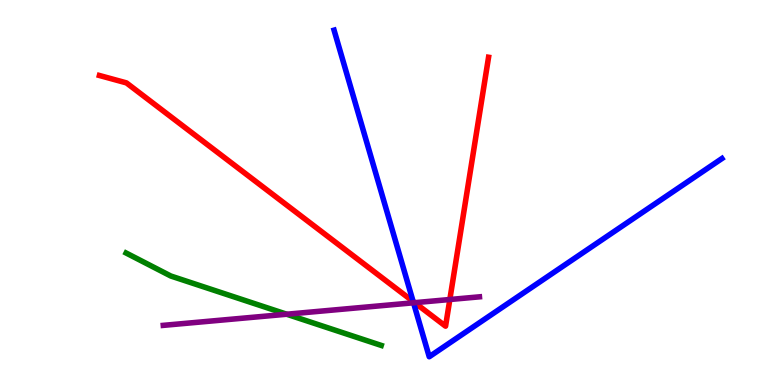[{'lines': ['blue', 'red'], 'intersections': [{'x': 5.33, 'y': 2.17}]}, {'lines': ['green', 'red'], 'intersections': []}, {'lines': ['purple', 'red'], 'intersections': [{'x': 5.35, 'y': 2.14}, {'x': 5.8, 'y': 2.22}]}, {'lines': ['blue', 'green'], 'intersections': []}, {'lines': ['blue', 'purple'], 'intersections': [{'x': 5.34, 'y': 2.14}]}, {'lines': ['green', 'purple'], 'intersections': [{'x': 3.7, 'y': 1.84}]}]